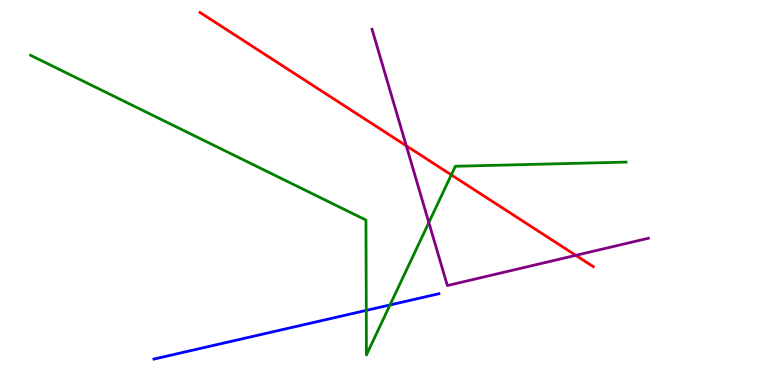[{'lines': ['blue', 'red'], 'intersections': []}, {'lines': ['green', 'red'], 'intersections': [{'x': 5.82, 'y': 5.46}]}, {'lines': ['purple', 'red'], 'intersections': [{'x': 5.24, 'y': 6.21}, {'x': 7.43, 'y': 3.37}]}, {'lines': ['blue', 'green'], 'intersections': [{'x': 4.73, 'y': 1.94}, {'x': 5.03, 'y': 2.08}]}, {'lines': ['blue', 'purple'], 'intersections': []}, {'lines': ['green', 'purple'], 'intersections': [{'x': 5.53, 'y': 4.22}]}]